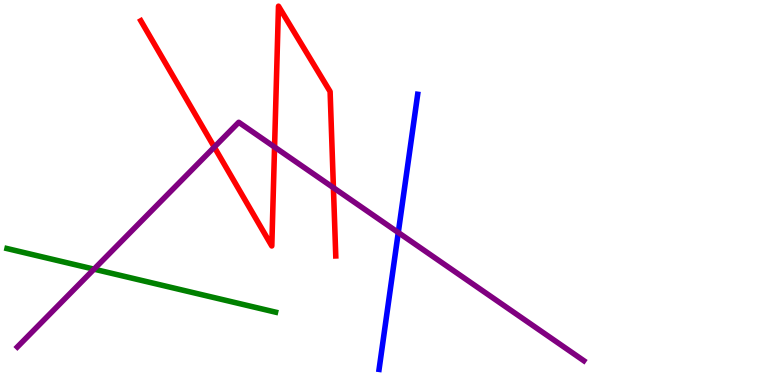[{'lines': ['blue', 'red'], 'intersections': []}, {'lines': ['green', 'red'], 'intersections': []}, {'lines': ['purple', 'red'], 'intersections': [{'x': 2.77, 'y': 6.18}, {'x': 3.54, 'y': 6.18}, {'x': 4.3, 'y': 5.12}]}, {'lines': ['blue', 'green'], 'intersections': []}, {'lines': ['blue', 'purple'], 'intersections': [{'x': 5.14, 'y': 3.96}]}, {'lines': ['green', 'purple'], 'intersections': [{'x': 1.21, 'y': 3.01}]}]